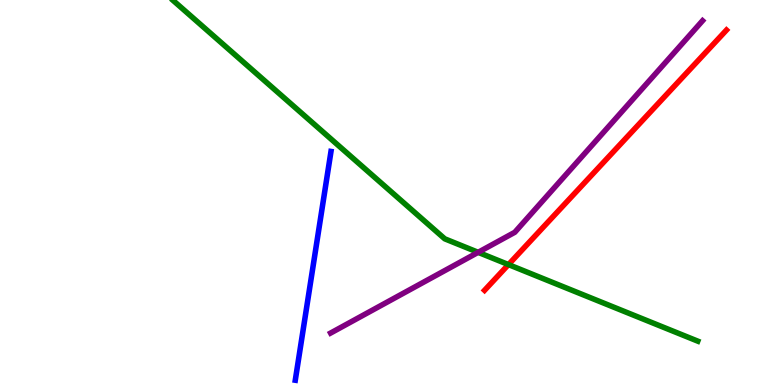[{'lines': ['blue', 'red'], 'intersections': []}, {'lines': ['green', 'red'], 'intersections': [{'x': 6.56, 'y': 3.13}]}, {'lines': ['purple', 'red'], 'intersections': []}, {'lines': ['blue', 'green'], 'intersections': []}, {'lines': ['blue', 'purple'], 'intersections': []}, {'lines': ['green', 'purple'], 'intersections': [{'x': 6.17, 'y': 3.45}]}]